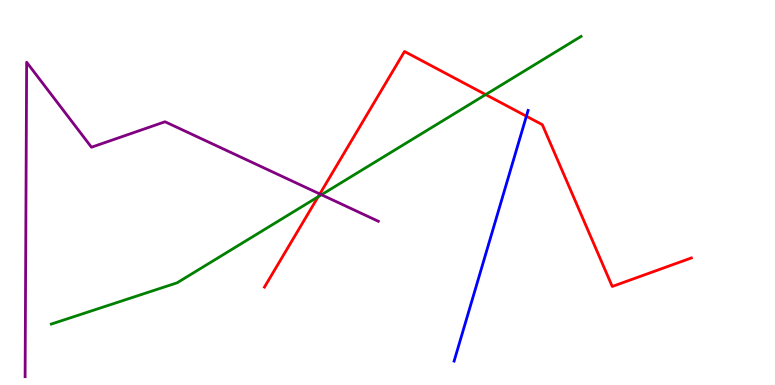[{'lines': ['blue', 'red'], 'intersections': [{'x': 6.79, 'y': 6.98}]}, {'lines': ['green', 'red'], 'intersections': [{'x': 4.11, 'y': 4.89}, {'x': 6.27, 'y': 7.54}]}, {'lines': ['purple', 'red'], 'intersections': [{'x': 4.13, 'y': 4.96}]}, {'lines': ['blue', 'green'], 'intersections': []}, {'lines': ['blue', 'purple'], 'intersections': []}, {'lines': ['green', 'purple'], 'intersections': [{'x': 4.15, 'y': 4.94}]}]